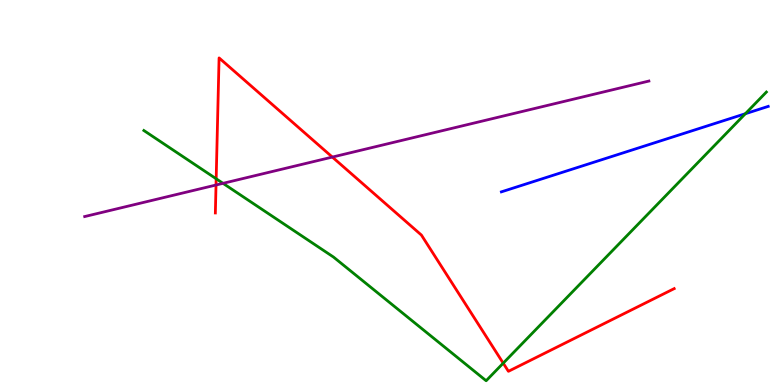[{'lines': ['blue', 'red'], 'intersections': []}, {'lines': ['green', 'red'], 'intersections': [{'x': 2.79, 'y': 5.36}, {'x': 6.49, 'y': 0.567}]}, {'lines': ['purple', 'red'], 'intersections': [{'x': 2.79, 'y': 5.19}, {'x': 4.29, 'y': 5.92}]}, {'lines': ['blue', 'green'], 'intersections': [{'x': 9.62, 'y': 7.05}]}, {'lines': ['blue', 'purple'], 'intersections': []}, {'lines': ['green', 'purple'], 'intersections': [{'x': 2.88, 'y': 5.24}]}]